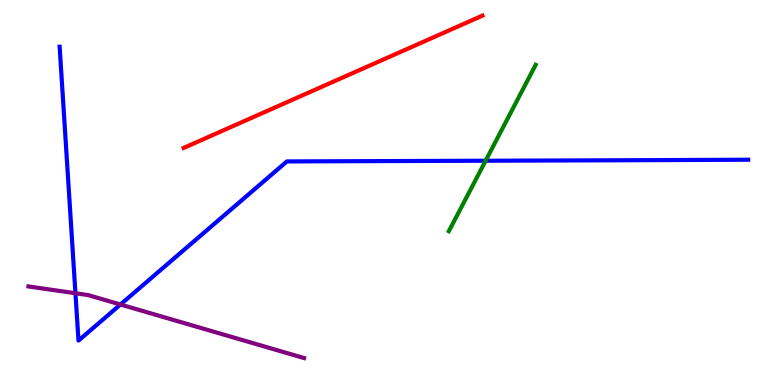[{'lines': ['blue', 'red'], 'intersections': []}, {'lines': ['green', 'red'], 'intersections': []}, {'lines': ['purple', 'red'], 'intersections': []}, {'lines': ['blue', 'green'], 'intersections': [{'x': 6.27, 'y': 5.83}]}, {'lines': ['blue', 'purple'], 'intersections': [{'x': 0.974, 'y': 2.38}, {'x': 1.55, 'y': 2.09}]}, {'lines': ['green', 'purple'], 'intersections': []}]